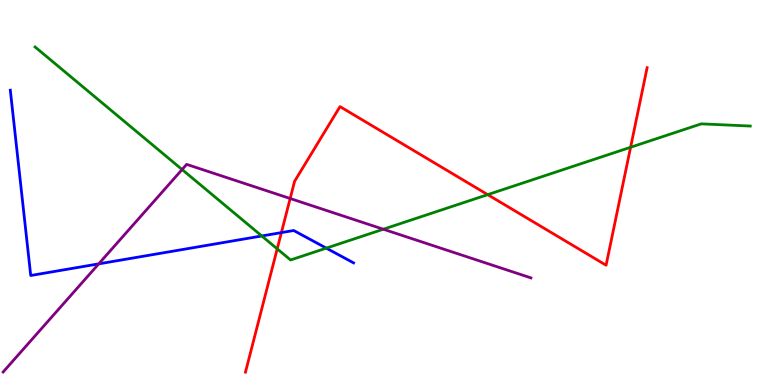[{'lines': ['blue', 'red'], 'intersections': [{'x': 3.63, 'y': 3.96}]}, {'lines': ['green', 'red'], 'intersections': [{'x': 3.58, 'y': 3.54}, {'x': 6.29, 'y': 4.94}, {'x': 8.14, 'y': 6.17}]}, {'lines': ['purple', 'red'], 'intersections': [{'x': 3.74, 'y': 4.84}]}, {'lines': ['blue', 'green'], 'intersections': [{'x': 3.38, 'y': 3.87}, {'x': 4.21, 'y': 3.55}]}, {'lines': ['blue', 'purple'], 'intersections': [{'x': 1.27, 'y': 3.15}]}, {'lines': ['green', 'purple'], 'intersections': [{'x': 2.35, 'y': 5.6}, {'x': 4.95, 'y': 4.05}]}]